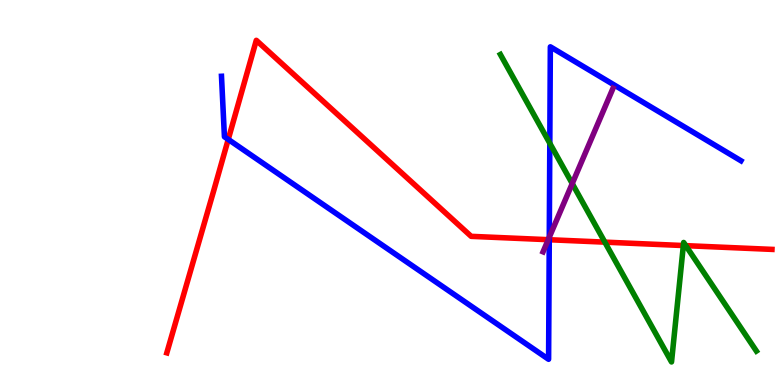[{'lines': ['blue', 'red'], 'intersections': [{'x': 2.95, 'y': 6.38}, {'x': 7.09, 'y': 3.77}]}, {'lines': ['green', 'red'], 'intersections': [{'x': 7.8, 'y': 3.71}, {'x': 8.82, 'y': 3.62}, {'x': 8.85, 'y': 3.62}]}, {'lines': ['purple', 'red'], 'intersections': [{'x': 7.07, 'y': 3.77}]}, {'lines': ['blue', 'green'], 'intersections': [{'x': 7.09, 'y': 6.28}]}, {'lines': ['blue', 'purple'], 'intersections': [{'x': 7.09, 'y': 3.84}]}, {'lines': ['green', 'purple'], 'intersections': [{'x': 7.38, 'y': 5.23}]}]